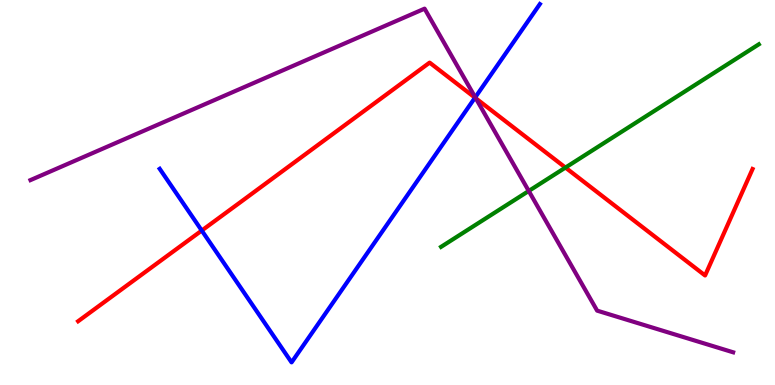[{'lines': ['blue', 'red'], 'intersections': [{'x': 2.6, 'y': 4.01}, {'x': 6.13, 'y': 7.46}]}, {'lines': ['green', 'red'], 'intersections': [{'x': 7.3, 'y': 5.65}]}, {'lines': ['purple', 'red'], 'intersections': [{'x': 6.14, 'y': 7.45}]}, {'lines': ['blue', 'green'], 'intersections': []}, {'lines': ['blue', 'purple'], 'intersections': [{'x': 6.13, 'y': 7.47}]}, {'lines': ['green', 'purple'], 'intersections': [{'x': 6.82, 'y': 5.04}]}]